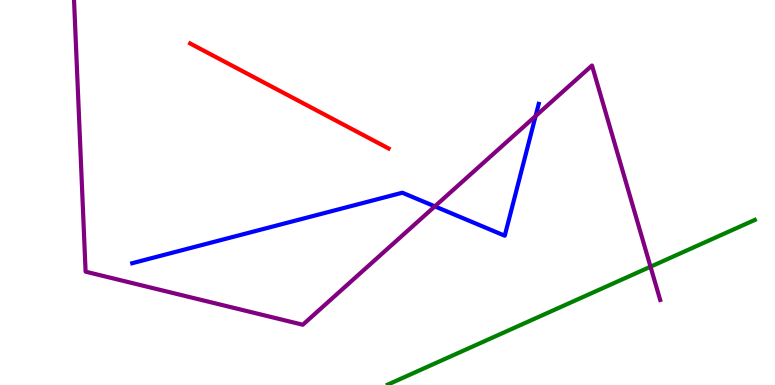[{'lines': ['blue', 'red'], 'intersections': []}, {'lines': ['green', 'red'], 'intersections': []}, {'lines': ['purple', 'red'], 'intersections': []}, {'lines': ['blue', 'green'], 'intersections': []}, {'lines': ['blue', 'purple'], 'intersections': [{'x': 5.61, 'y': 4.64}, {'x': 6.91, 'y': 6.99}]}, {'lines': ['green', 'purple'], 'intersections': [{'x': 8.39, 'y': 3.07}]}]